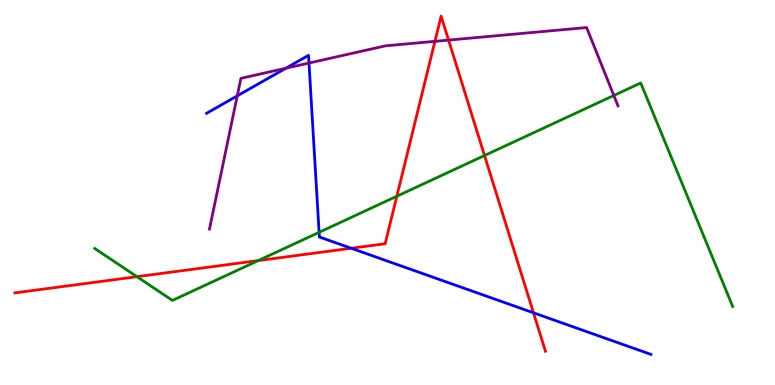[{'lines': ['blue', 'red'], 'intersections': [{'x': 4.53, 'y': 3.55}, {'x': 6.88, 'y': 1.88}]}, {'lines': ['green', 'red'], 'intersections': [{'x': 1.77, 'y': 2.81}, {'x': 3.33, 'y': 3.23}, {'x': 5.12, 'y': 4.9}, {'x': 6.25, 'y': 5.96}]}, {'lines': ['purple', 'red'], 'intersections': [{'x': 5.61, 'y': 8.93}, {'x': 5.79, 'y': 8.96}]}, {'lines': ['blue', 'green'], 'intersections': [{'x': 4.12, 'y': 3.97}]}, {'lines': ['blue', 'purple'], 'intersections': [{'x': 3.06, 'y': 7.51}, {'x': 3.69, 'y': 8.23}, {'x': 3.99, 'y': 8.36}]}, {'lines': ['green', 'purple'], 'intersections': [{'x': 7.92, 'y': 7.52}]}]